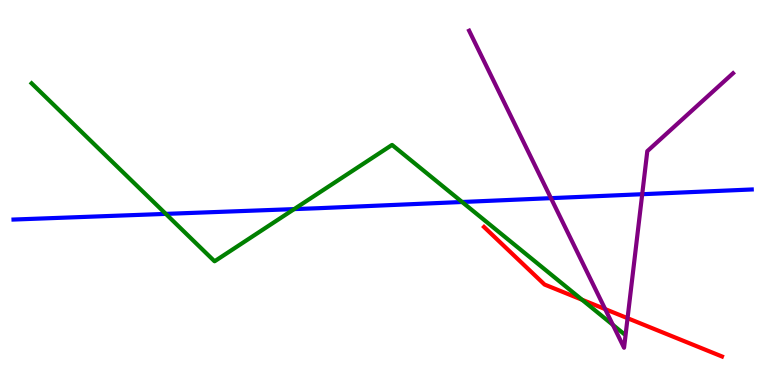[{'lines': ['blue', 'red'], 'intersections': []}, {'lines': ['green', 'red'], 'intersections': [{'x': 7.51, 'y': 2.21}]}, {'lines': ['purple', 'red'], 'intersections': [{'x': 7.81, 'y': 1.97}, {'x': 8.1, 'y': 1.74}]}, {'lines': ['blue', 'green'], 'intersections': [{'x': 2.14, 'y': 4.44}, {'x': 3.8, 'y': 4.57}, {'x': 5.96, 'y': 4.75}]}, {'lines': ['blue', 'purple'], 'intersections': [{'x': 7.11, 'y': 4.85}, {'x': 8.29, 'y': 4.96}]}, {'lines': ['green', 'purple'], 'intersections': [{'x': 7.91, 'y': 1.56}]}]